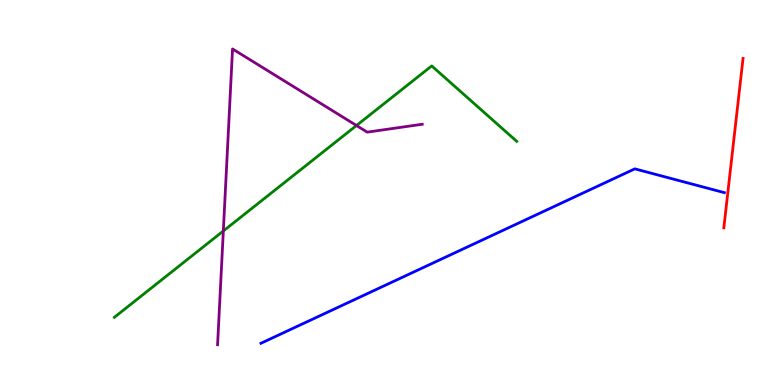[{'lines': ['blue', 'red'], 'intersections': []}, {'lines': ['green', 'red'], 'intersections': []}, {'lines': ['purple', 'red'], 'intersections': []}, {'lines': ['blue', 'green'], 'intersections': []}, {'lines': ['blue', 'purple'], 'intersections': []}, {'lines': ['green', 'purple'], 'intersections': [{'x': 2.88, 'y': 4.0}, {'x': 4.6, 'y': 6.74}]}]